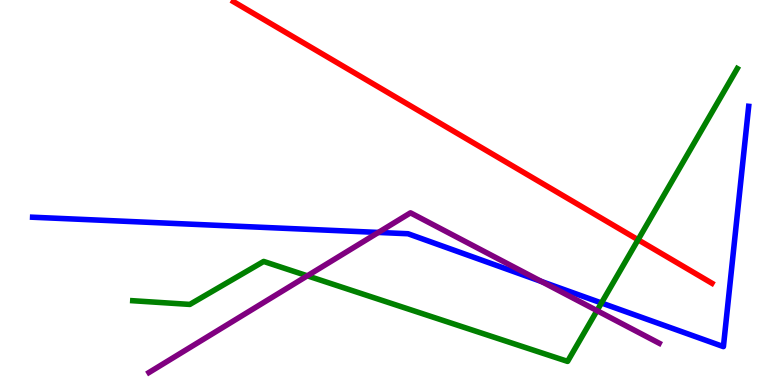[{'lines': ['blue', 'red'], 'intersections': []}, {'lines': ['green', 'red'], 'intersections': [{'x': 8.23, 'y': 3.77}]}, {'lines': ['purple', 'red'], 'intersections': []}, {'lines': ['blue', 'green'], 'intersections': [{'x': 7.76, 'y': 2.13}]}, {'lines': ['blue', 'purple'], 'intersections': [{'x': 4.88, 'y': 3.96}, {'x': 6.99, 'y': 2.69}]}, {'lines': ['green', 'purple'], 'intersections': [{'x': 3.97, 'y': 2.84}, {'x': 7.7, 'y': 1.93}]}]